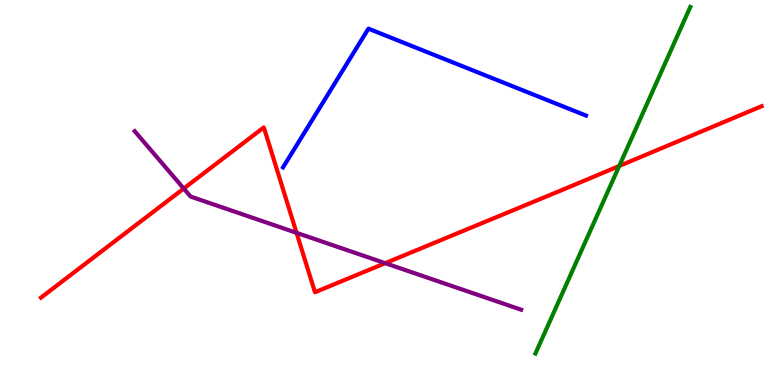[{'lines': ['blue', 'red'], 'intersections': []}, {'lines': ['green', 'red'], 'intersections': [{'x': 7.99, 'y': 5.69}]}, {'lines': ['purple', 'red'], 'intersections': [{'x': 2.37, 'y': 5.1}, {'x': 3.83, 'y': 3.95}, {'x': 4.97, 'y': 3.16}]}, {'lines': ['blue', 'green'], 'intersections': []}, {'lines': ['blue', 'purple'], 'intersections': []}, {'lines': ['green', 'purple'], 'intersections': []}]